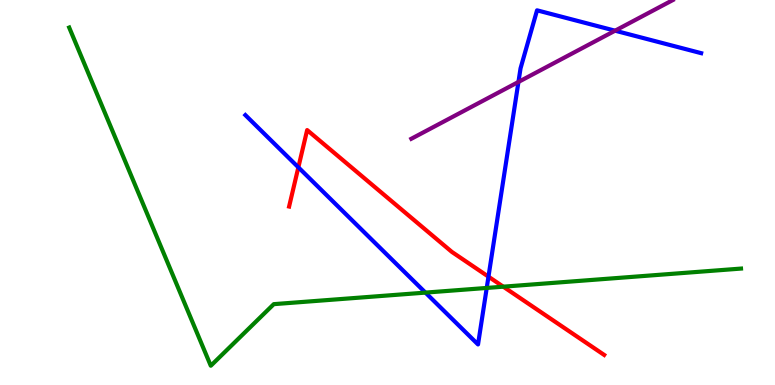[{'lines': ['blue', 'red'], 'intersections': [{'x': 3.85, 'y': 5.65}, {'x': 6.3, 'y': 2.81}]}, {'lines': ['green', 'red'], 'intersections': [{'x': 6.49, 'y': 2.55}]}, {'lines': ['purple', 'red'], 'intersections': []}, {'lines': ['blue', 'green'], 'intersections': [{'x': 5.49, 'y': 2.4}, {'x': 6.28, 'y': 2.52}]}, {'lines': ['blue', 'purple'], 'intersections': [{'x': 6.69, 'y': 7.87}, {'x': 7.94, 'y': 9.2}]}, {'lines': ['green', 'purple'], 'intersections': []}]